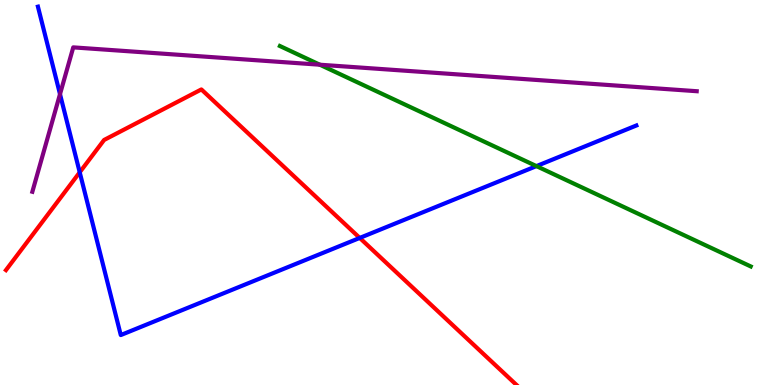[{'lines': ['blue', 'red'], 'intersections': [{'x': 1.03, 'y': 5.52}, {'x': 4.64, 'y': 3.82}]}, {'lines': ['green', 'red'], 'intersections': []}, {'lines': ['purple', 'red'], 'intersections': []}, {'lines': ['blue', 'green'], 'intersections': [{'x': 6.92, 'y': 5.69}]}, {'lines': ['blue', 'purple'], 'intersections': [{'x': 0.774, 'y': 7.55}]}, {'lines': ['green', 'purple'], 'intersections': [{'x': 4.13, 'y': 8.32}]}]